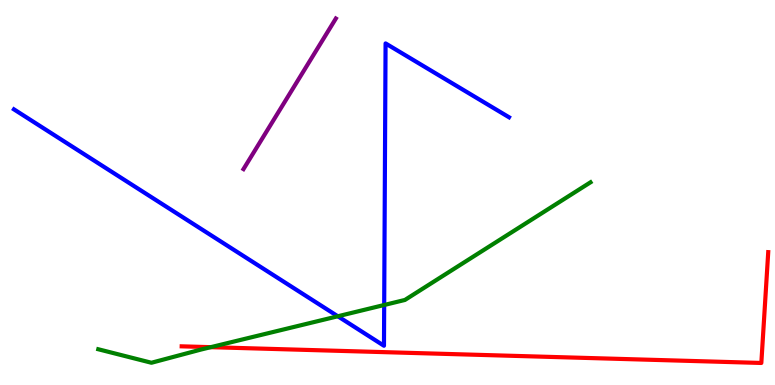[{'lines': ['blue', 'red'], 'intersections': []}, {'lines': ['green', 'red'], 'intersections': [{'x': 2.72, 'y': 0.983}]}, {'lines': ['purple', 'red'], 'intersections': []}, {'lines': ['blue', 'green'], 'intersections': [{'x': 4.36, 'y': 1.79}, {'x': 4.96, 'y': 2.08}]}, {'lines': ['blue', 'purple'], 'intersections': []}, {'lines': ['green', 'purple'], 'intersections': []}]